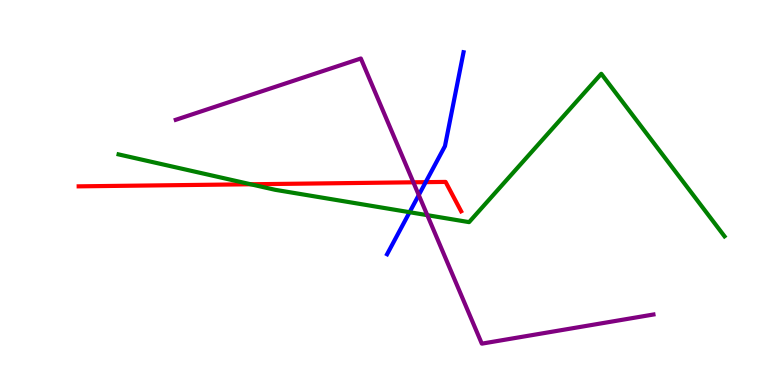[{'lines': ['blue', 'red'], 'intersections': [{'x': 5.49, 'y': 5.27}]}, {'lines': ['green', 'red'], 'intersections': [{'x': 3.23, 'y': 5.21}]}, {'lines': ['purple', 'red'], 'intersections': [{'x': 5.33, 'y': 5.26}]}, {'lines': ['blue', 'green'], 'intersections': [{'x': 5.28, 'y': 4.49}]}, {'lines': ['blue', 'purple'], 'intersections': [{'x': 5.4, 'y': 4.93}]}, {'lines': ['green', 'purple'], 'intersections': [{'x': 5.51, 'y': 4.41}]}]